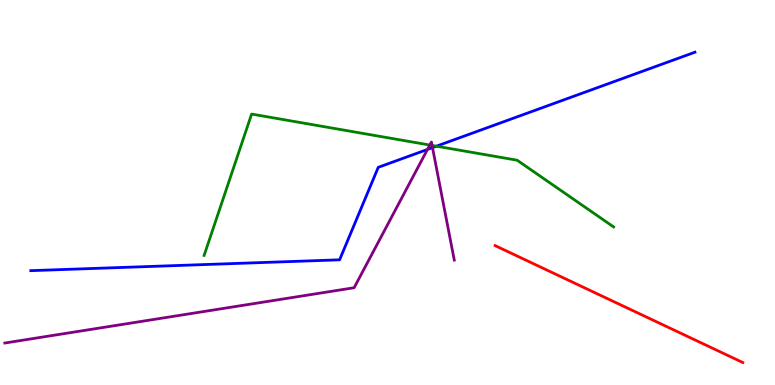[{'lines': ['blue', 'red'], 'intersections': []}, {'lines': ['green', 'red'], 'intersections': []}, {'lines': ['purple', 'red'], 'intersections': []}, {'lines': ['blue', 'green'], 'intersections': [{'x': 5.63, 'y': 6.2}]}, {'lines': ['blue', 'purple'], 'intersections': [{'x': 5.52, 'y': 6.12}, {'x': 5.58, 'y': 6.17}]}, {'lines': ['green', 'purple'], 'intersections': [{'x': 5.55, 'y': 6.23}, {'x': 5.58, 'y': 6.22}]}]